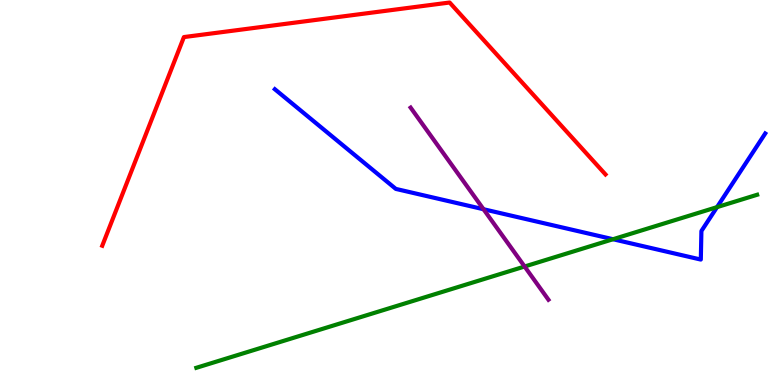[{'lines': ['blue', 'red'], 'intersections': []}, {'lines': ['green', 'red'], 'intersections': []}, {'lines': ['purple', 'red'], 'intersections': []}, {'lines': ['blue', 'green'], 'intersections': [{'x': 7.91, 'y': 3.79}, {'x': 9.25, 'y': 4.62}]}, {'lines': ['blue', 'purple'], 'intersections': [{'x': 6.24, 'y': 4.57}]}, {'lines': ['green', 'purple'], 'intersections': [{'x': 6.77, 'y': 3.08}]}]